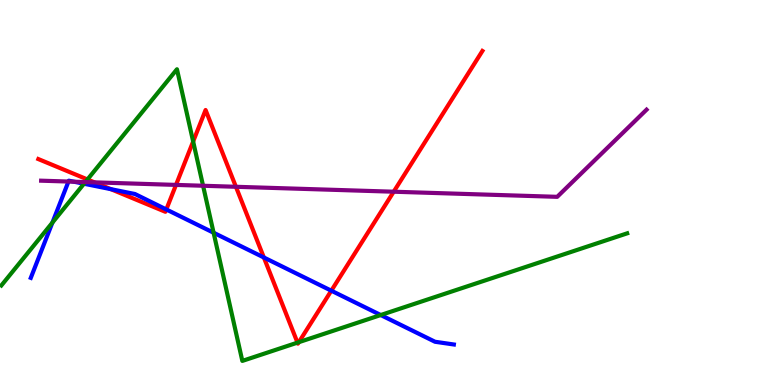[{'lines': ['blue', 'red'], 'intersections': [{'x': 1.43, 'y': 5.09}, {'x': 2.15, 'y': 4.56}, {'x': 3.4, 'y': 3.31}, {'x': 4.27, 'y': 2.45}]}, {'lines': ['green', 'red'], 'intersections': [{'x': 1.13, 'y': 5.34}, {'x': 2.49, 'y': 6.32}, {'x': 3.84, 'y': 1.1}, {'x': 3.86, 'y': 1.11}]}, {'lines': ['purple', 'red'], 'intersections': [{'x': 1.22, 'y': 5.26}, {'x': 2.27, 'y': 5.2}, {'x': 3.04, 'y': 5.15}, {'x': 5.08, 'y': 5.02}]}, {'lines': ['blue', 'green'], 'intersections': [{'x': 0.676, 'y': 4.22}, {'x': 1.08, 'y': 5.23}, {'x': 2.76, 'y': 3.95}, {'x': 4.91, 'y': 1.82}]}, {'lines': ['blue', 'purple'], 'intersections': [{'x': 0.884, 'y': 5.28}, {'x': 0.954, 'y': 5.28}]}, {'lines': ['green', 'purple'], 'intersections': [{'x': 1.1, 'y': 5.27}, {'x': 2.62, 'y': 5.18}]}]